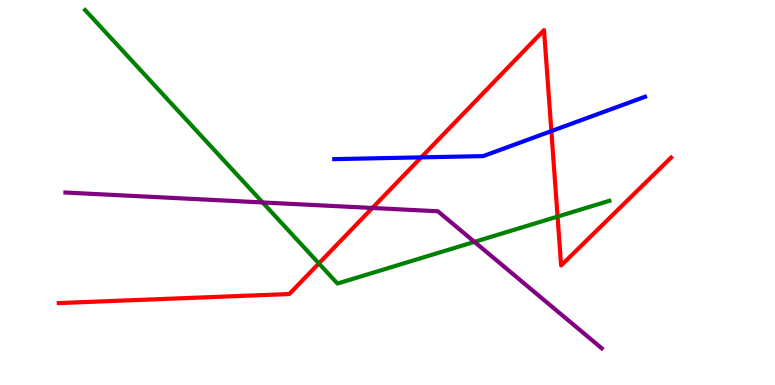[{'lines': ['blue', 'red'], 'intersections': [{'x': 5.44, 'y': 5.91}, {'x': 7.11, 'y': 6.59}]}, {'lines': ['green', 'red'], 'intersections': [{'x': 4.11, 'y': 3.16}, {'x': 7.19, 'y': 4.37}]}, {'lines': ['purple', 'red'], 'intersections': [{'x': 4.8, 'y': 4.6}]}, {'lines': ['blue', 'green'], 'intersections': []}, {'lines': ['blue', 'purple'], 'intersections': []}, {'lines': ['green', 'purple'], 'intersections': [{'x': 3.39, 'y': 4.74}, {'x': 6.12, 'y': 3.72}]}]